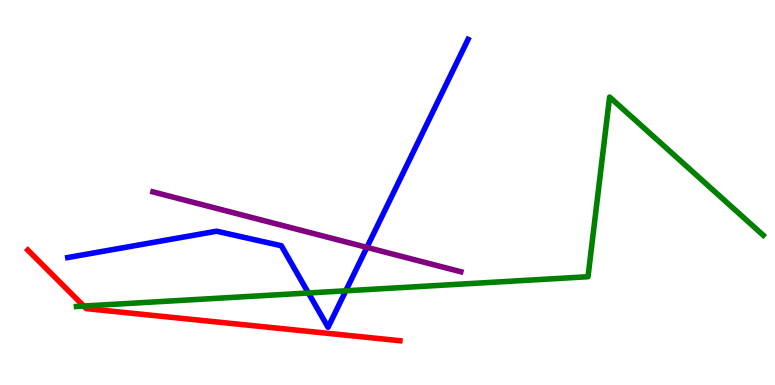[{'lines': ['blue', 'red'], 'intersections': []}, {'lines': ['green', 'red'], 'intersections': [{'x': 1.08, 'y': 2.05}]}, {'lines': ['purple', 'red'], 'intersections': []}, {'lines': ['blue', 'green'], 'intersections': [{'x': 3.98, 'y': 2.39}, {'x': 4.46, 'y': 2.45}]}, {'lines': ['blue', 'purple'], 'intersections': [{'x': 4.73, 'y': 3.57}]}, {'lines': ['green', 'purple'], 'intersections': []}]